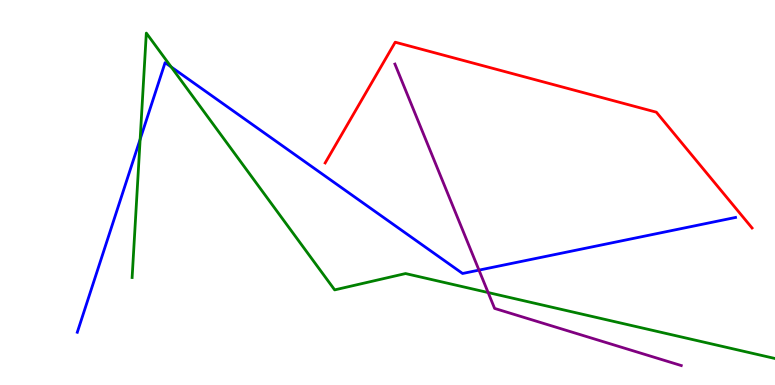[{'lines': ['blue', 'red'], 'intersections': []}, {'lines': ['green', 'red'], 'intersections': []}, {'lines': ['purple', 'red'], 'intersections': []}, {'lines': ['blue', 'green'], 'intersections': [{'x': 1.81, 'y': 6.38}, {'x': 2.21, 'y': 8.26}]}, {'lines': ['blue', 'purple'], 'intersections': [{'x': 6.18, 'y': 2.98}]}, {'lines': ['green', 'purple'], 'intersections': [{'x': 6.3, 'y': 2.4}]}]